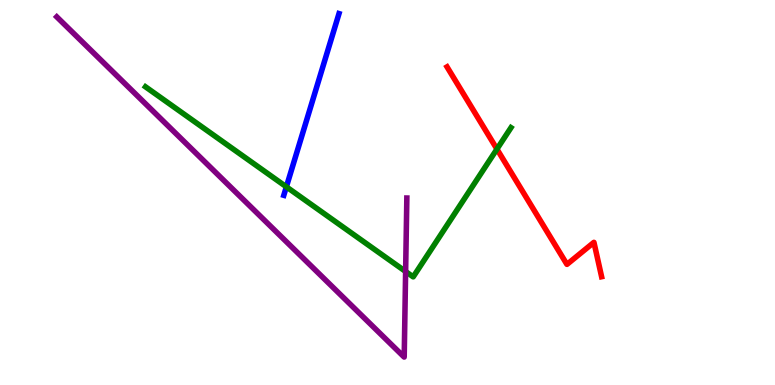[{'lines': ['blue', 'red'], 'intersections': []}, {'lines': ['green', 'red'], 'intersections': [{'x': 6.41, 'y': 6.13}]}, {'lines': ['purple', 'red'], 'intersections': []}, {'lines': ['blue', 'green'], 'intersections': [{'x': 3.7, 'y': 5.15}]}, {'lines': ['blue', 'purple'], 'intersections': []}, {'lines': ['green', 'purple'], 'intersections': [{'x': 5.23, 'y': 2.95}]}]